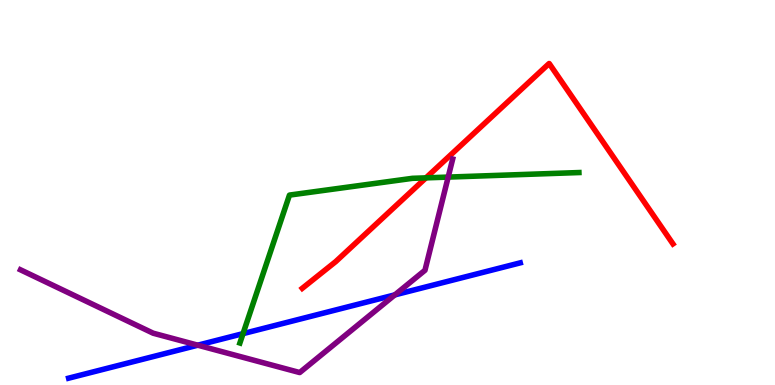[{'lines': ['blue', 'red'], 'intersections': []}, {'lines': ['green', 'red'], 'intersections': [{'x': 5.5, 'y': 5.38}]}, {'lines': ['purple', 'red'], 'intersections': []}, {'lines': ['blue', 'green'], 'intersections': [{'x': 3.14, 'y': 1.33}]}, {'lines': ['blue', 'purple'], 'intersections': [{'x': 2.55, 'y': 1.03}, {'x': 5.09, 'y': 2.34}]}, {'lines': ['green', 'purple'], 'intersections': [{'x': 5.78, 'y': 5.4}]}]